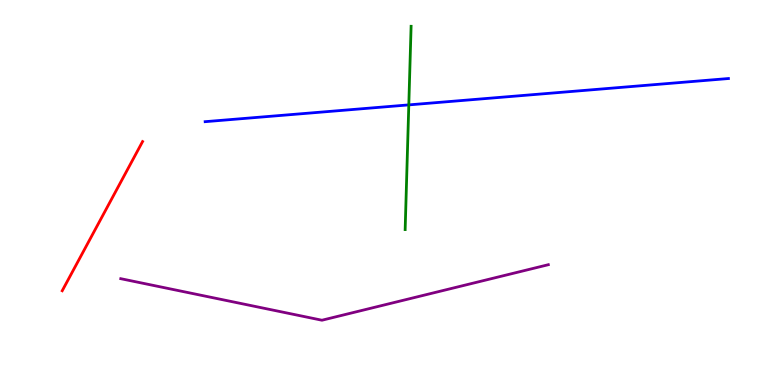[{'lines': ['blue', 'red'], 'intersections': []}, {'lines': ['green', 'red'], 'intersections': []}, {'lines': ['purple', 'red'], 'intersections': []}, {'lines': ['blue', 'green'], 'intersections': [{'x': 5.27, 'y': 7.28}]}, {'lines': ['blue', 'purple'], 'intersections': []}, {'lines': ['green', 'purple'], 'intersections': []}]